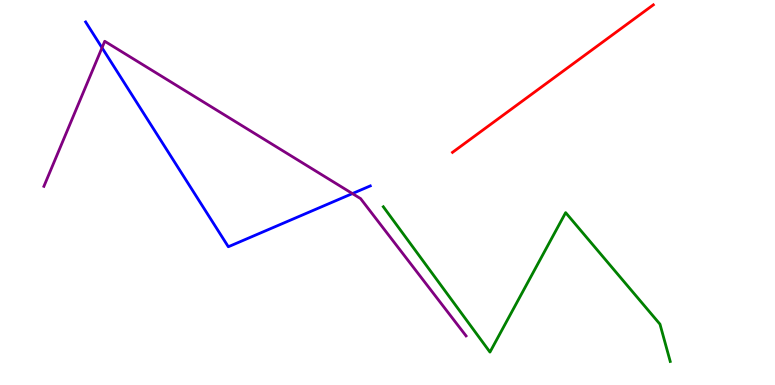[{'lines': ['blue', 'red'], 'intersections': []}, {'lines': ['green', 'red'], 'intersections': []}, {'lines': ['purple', 'red'], 'intersections': []}, {'lines': ['blue', 'green'], 'intersections': []}, {'lines': ['blue', 'purple'], 'intersections': [{'x': 1.32, 'y': 8.76}, {'x': 4.55, 'y': 4.97}]}, {'lines': ['green', 'purple'], 'intersections': []}]